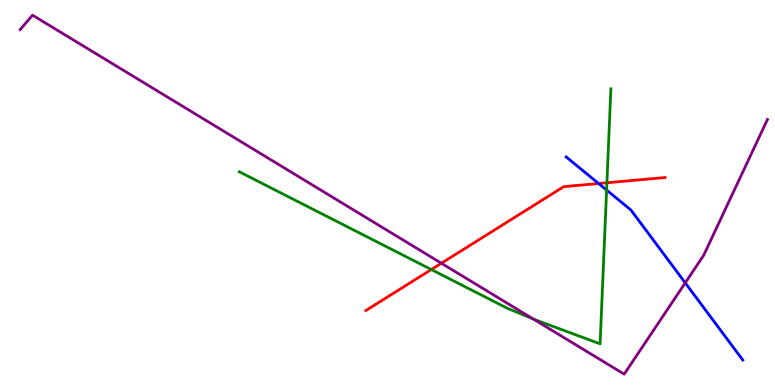[{'lines': ['blue', 'red'], 'intersections': [{'x': 7.72, 'y': 5.23}]}, {'lines': ['green', 'red'], 'intersections': [{'x': 5.57, 'y': 3.0}, {'x': 7.83, 'y': 5.25}]}, {'lines': ['purple', 'red'], 'intersections': [{'x': 5.7, 'y': 3.16}]}, {'lines': ['blue', 'green'], 'intersections': [{'x': 7.83, 'y': 5.06}]}, {'lines': ['blue', 'purple'], 'intersections': [{'x': 8.84, 'y': 2.65}]}, {'lines': ['green', 'purple'], 'intersections': [{'x': 6.88, 'y': 1.71}]}]